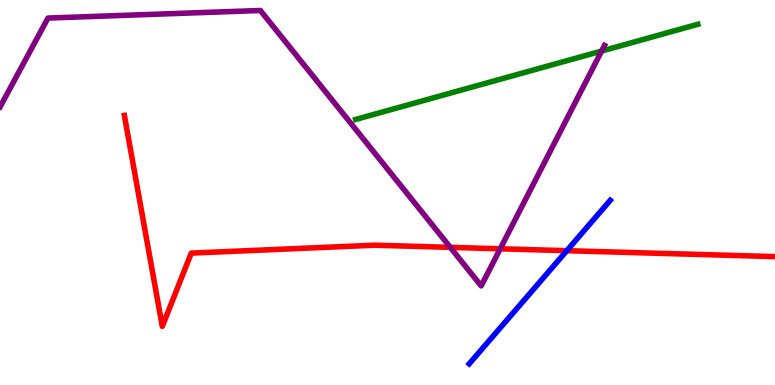[{'lines': ['blue', 'red'], 'intersections': [{'x': 7.31, 'y': 3.49}]}, {'lines': ['green', 'red'], 'intersections': []}, {'lines': ['purple', 'red'], 'intersections': [{'x': 5.81, 'y': 3.57}, {'x': 6.45, 'y': 3.54}]}, {'lines': ['blue', 'green'], 'intersections': []}, {'lines': ['blue', 'purple'], 'intersections': []}, {'lines': ['green', 'purple'], 'intersections': [{'x': 7.76, 'y': 8.67}]}]